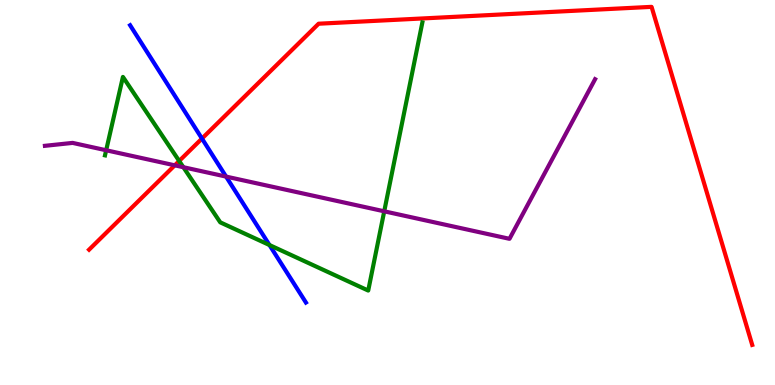[{'lines': ['blue', 'red'], 'intersections': [{'x': 2.61, 'y': 6.4}]}, {'lines': ['green', 'red'], 'intersections': [{'x': 2.31, 'y': 5.82}]}, {'lines': ['purple', 'red'], 'intersections': [{'x': 2.26, 'y': 5.71}]}, {'lines': ['blue', 'green'], 'intersections': [{'x': 3.48, 'y': 3.64}]}, {'lines': ['blue', 'purple'], 'intersections': [{'x': 2.92, 'y': 5.41}]}, {'lines': ['green', 'purple'], 'intersections': [{'x': 1.37, 'y': 6.1}, {'x': 2.37, 'y': 5.66}, {'x': 4.96, 'y': 4.51}]}]